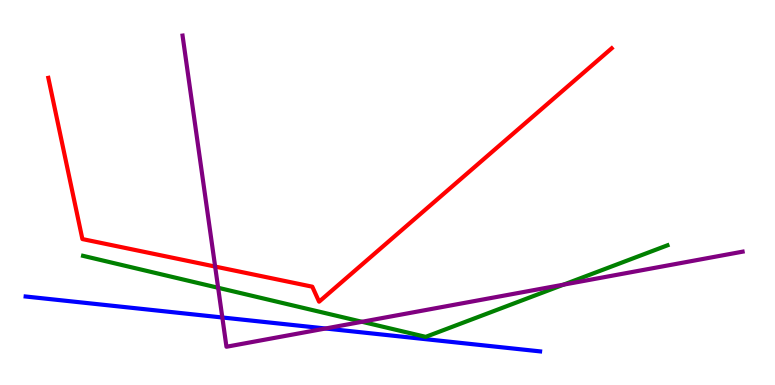[{'lines': ['blue', 'red'], 'intersections': []}, {'lines': ['green', 'red'], 'intersections': []}, {'lines': ['purple', 'red'], 'intersections': [{'x': 2.78, 'y': 3.08}]}, {'lines': ['blue', 'green'], 'intersections': []}, {'lines': ['blue', 'purple'], 'intersections': [{'x': 2.87, 'y': 1.75}, {'x': 4.2, 'y': 1.47}]}, {'lines': ['green', 'purple'], 'intersections': [{'x': 2.81, 'y': 2.53}, {'x': 4.67, 'y': 1.64}, {'x': 7.27, 'y': 2.61}]}]